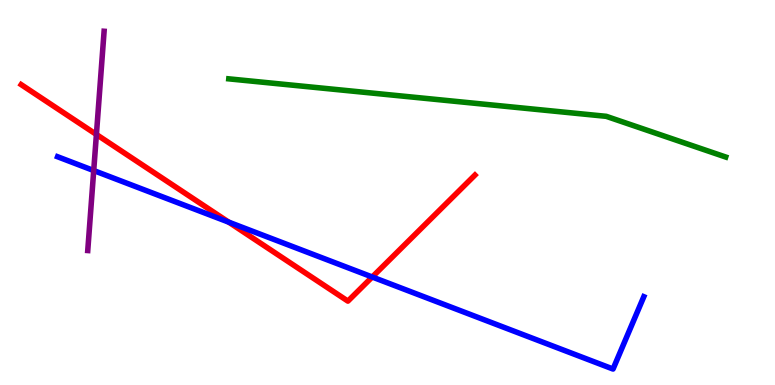[{'lines': ['blue', 'red'], 'intersections': [{'x': 2.95, 'y': 4.23}, {'x': 4.8, 'y': 2.81}]}, {'lines': ['green', 'red'], 'intersections': []}, {'lines': ['purple', 'red'], 'intersections': [{'x': 1.24, 'y': 6.51}]}, {'lines': ['blue', 'green'], 'intersections': []}, {'lines': ['blue', 'purple'], 'intersections': [{'x': 1.21, 'y': 5.57}]}, {'lines': ['green', 'purple'], 'intersections': []}]